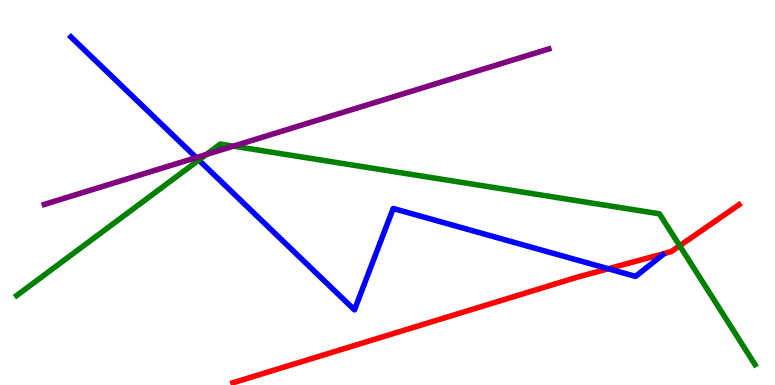[{'lines': ['blue', 'red'], 'intersections': [{'x': 7.85, 'y': 3.02}]}, {'lines': ['green', 'red'], 'intersections': [{'x': 8.77, 'y': 3.62}]}, {'lines': ['purple', 'red'], 'intersections': []}, {'lines': ['blue', 'green'], 'intersections': [{'x': 2.57, 'y': 5.84}]}, {'lines': ['blue', 'purple'], 'intersections': [{'x': 2.53, 'y': 5.91}]}, {'lines': ['green', 'purple'], 'intersections': [{'x': 2.66, 'y': 5.99}, {'x': 3.01, 'y': 6.2}]}]